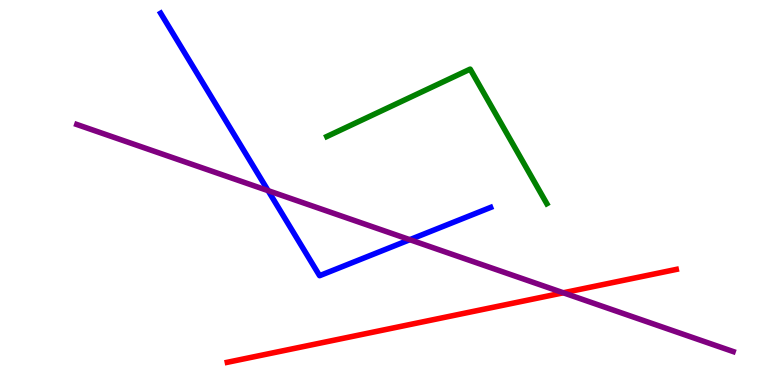[{'lines': ['blue', 'red'], 'intersections': []}, {'lines': ['green', 'red'], 'intersections': []}, {'lines': ['purple', 'red'], 'intersections': [{'x': 7.27, 'y': 2.4}]}, {'lines': ['blue', 'green'], 'intersections': []}, {'lines': ['blue', 'purple'], 'intersections': [{'x': 3.46, 'y': 5.05}, {'x': 5.29, 'y': 3.77}]}, {'lines': ['green', 'purple'], 'intersections': []}]